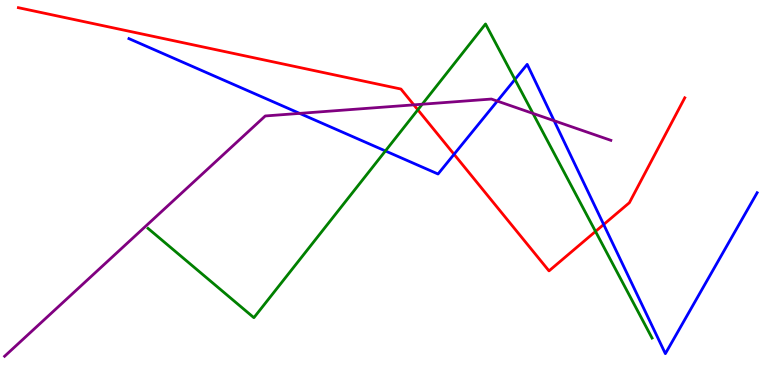[{'lines': ['blue', 'red'], 'intersections': [{'x': 5.86, 'y': 5.99}, {'x': 7.79, 'y': 4.17}]}, {'lines': ['green', 'red'], 'intersections': [{'x': 5.39, 'y': 7.15}, {'x': 7.68, 'y': 3.99}]}, {'lines': ['purple', 'red'], 'intersections': [{'x': 5.34, 'y': 7.28}]}, {'lines': ['blue', 'green'], 'intersections': [{'x': 4.97, 'y': 6.08}, {'x': 6.64, 'y': 7.94}]}, {'lines': ['blue', 'purple'], 'intersections': [{'x': 3.87, 'y': 7.05}, {'x': 6.42, 'y': 7.37}, {'x': 7.15, 'y': 6.86}]}, {'lines': ['green', 'purple'], 'intersections': [{'x': 5.45, 'y': 7.29}, {'x': 6.88, 'y': 7.05}]}]